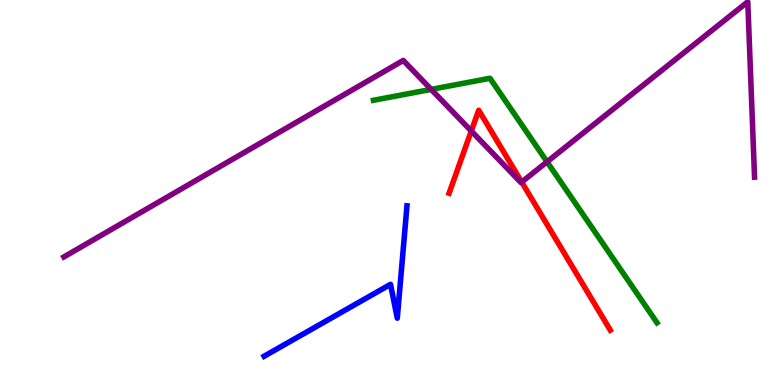[{'lines': ['blue', 'red'], 'intersections': []}, {'lines': ['green', 'red'], 'intersections': []}, {'lines': ['purple', 'red'], 'intersections': [{'x': 6.08, 'y': 6.6}, {'x': 6.73, 'y': 5.27}]}, {'lines': ['blue', 'green'], 'intersections': []}, {'lines': ['blue', 'purple'], 'intersections': []}, {'lines': ['green', 'purple'], 'intersections': [{'x': 5.56, 'y': 7.68}, {'x': 7.06, 'y': 5.8}]}]